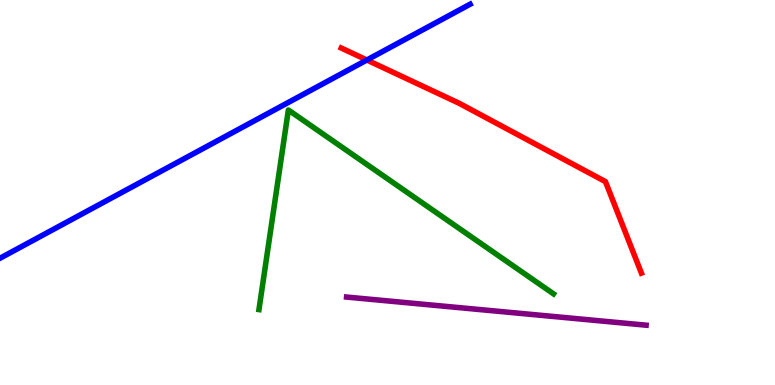[{'lines': ['blue', 'red'], 'intersections': [{'x': 4.73, 'y': 8.44}]}, {'lines': ['green', 'red'], 'intersections': []}, {'lines': ['purple', 'red'], 'intersections': []}, {'lines': ['blue', 'green'], 'intersections': []}, {'lines': ['blue', 'purple'], 'intersections': []}, {'lines': ['green', 'purple'], 'intersections': []}]